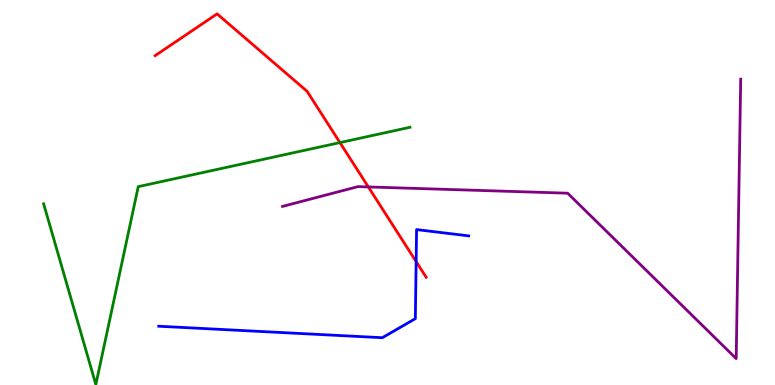[{'lines': ['blue', 'red'], 'intersections': [{'x': 5.37, 'y': 3.21}]}, {'lines': ['green', 'red'], 'intersections': [{'x': 4.39, 'y': 6.3}]}, {'lines': ['purple', 'red'], 'intersections': [{'x': 4.75, 'y': 5.14}]}, {'lines': ['blue', 'green'], 'intersections': []}, {'lines': ['blue', 'purple'], 'intersections': []}, {'lines': ['green', 'purple'], 'intersections': []}]